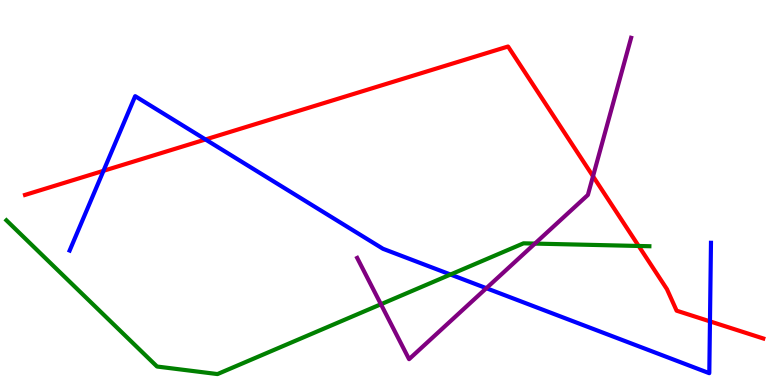[{'lines': ['blue', 'red'], 'intersections': [{'x': 1.34, 'y': 5.56}, {'x': 2.65, 'y': 6.38}, {'x': 9.16, 'y': 1.65}]}, {'lines': ['green', 'red'], 'intersections': [{'x': 8.24, 'y': 3.61}]}, {'lines': ['purple', 'red'], 'intersections': [{'x': 7.65, 'y': 5.42}]}, {'lines': ['blue', 'green'], 'intersections': [{'x': 5.81, 'y': 2.87}]}, {'lines': ['blue', 'purple'], 'intersections': [{'x': 6.28, 'y': 2.51}]}, {'lines': ['green', 'purple'], 'intersections': [{'x': 4.92, 'y': 2.1}, {'x': 6.9, 'y': 3.67}]}]